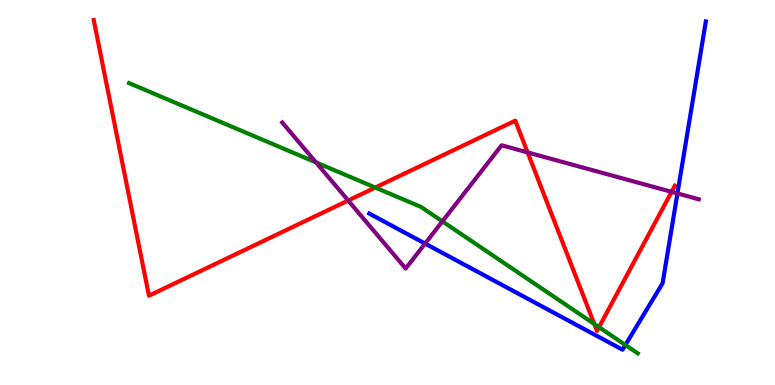[{'lines': ['blue', 'red'], 'intersections': []}, {'lines': ['green', 'red'], 'intersections': [{'x': 4.84, 'y': 5.13}, {'x': 7.67, 'y': 1.59}, {'x': 7.73, 'y': 1.5}]}, {'lines': ['purple', 'red'], 'intersections': [{'x': 4.49, 'y': 4.79}, {'x': 6.81, 'y': 6.04}, {'x': 8.67, 'y': 5.02}]}, {'lines': ['blue', 'green'], 'intersections': [{'x': 8.07, 'y': 1.04}]}, {'lines': ['blue', 'purple'], 'intersections': [{'x': 5.49, 'y': 3.67}, {'x': 8.74, 'y': 4.98}]}, {'lines': ['green', 'purple'], 'intersections': [{'x': 4.08, 'y': 5.78}, {'x': 5.71, 'y': 4.25}]}]